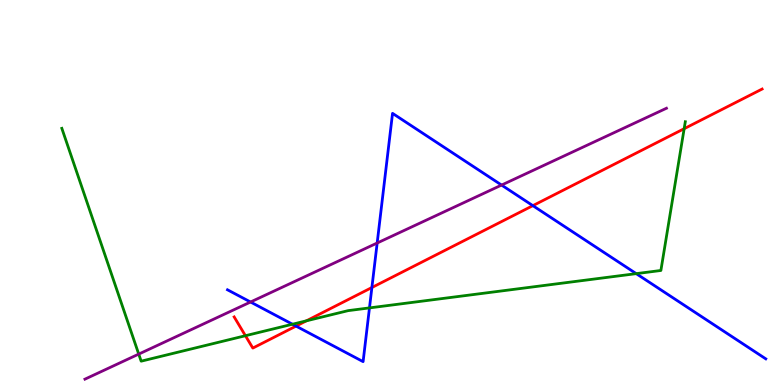[{'lines': ['blue', 'red'], 'intersections': [{'x': 3.82, 'y': 1.53}, {'x': 4.8, 'y': 2.53}, {'x': 6.88, 'y': 4.66}]}, {'lines': ['green', 'red'], 'intersections': [{'x': 3.17, 'y': 1.28}, {'x': 3.95, 'y': 1.67}, {'x': 8.83, 'y': 6.66}]}, {'lines': ['purple', 'red'], 'intersections': []}, {'lines': ['blue', 'green'], 'intersections': [{'x': 3.77, 'y': 1.58}, {'x': 4.77, 'y': 2.0}, {'x': 8.21, 'y': 2.89}]}, {'lines': ['blue', 'purple'], 'intersections': [{'x': 3.23, 'y': 2.16}, {'x': 4.87, 'y': 3.69}, {'x': 6.47, 'y': 5.19}]}, {'lines': ['green', 'purple'], 'intersections': [{'x': 1.79, 'y': 0.803}]}]